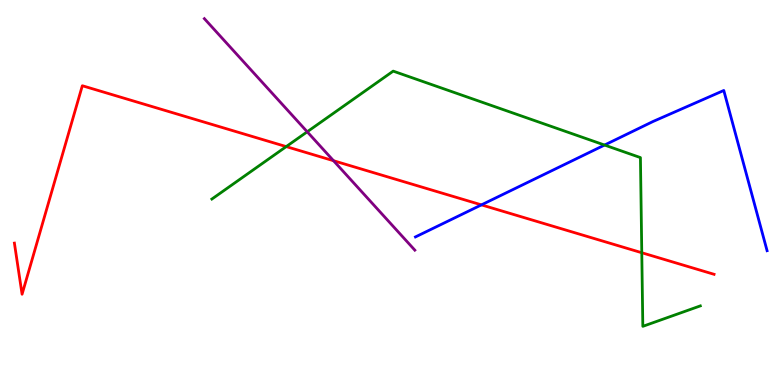[{'lines': ['blue', 'red'], 'intersections': [{'x': 6.21, 'y': 4.68}]}, {'lines': ['green', 'red'], 'intersections': [{'x': 3.69, 'y': 6.19}, {'x': 8.28, 'y': 3.44}]}, {'lines': ['purple', 'red'], 'intersections': [{'x': 4.3, 'y': 5.83}]}, {'lines': ['blue', 'green'], 'intersections': [{'x': 7.8, 'y': 6.23}]}, {'lines': ['blue', 'purple'], 'intersections': []}, {'lines': ['green', 'purple'], 'intersections': [{'x': 3.96, 'y': 6.58}]}]